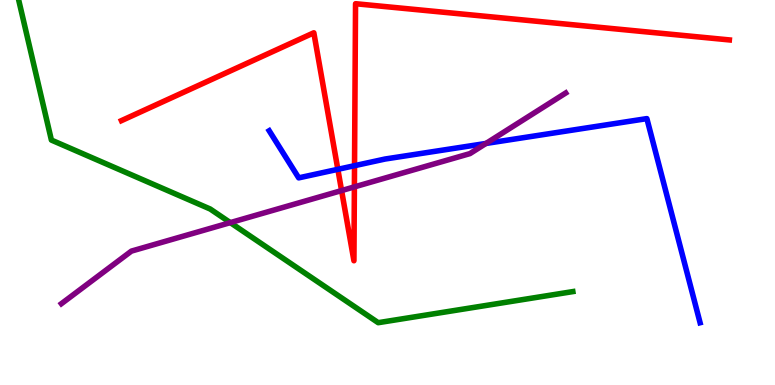[{'lines': ['blue', 'red'], 'intersections': [{'x': 4.36, 'y': 5.6}, {'x': 4.57, 'y': 5.7}]}, {'lines': ['green', 'red'], 'intersections': []}, {'lines': ['purple', 'red'], 'intersections': [{'x': 4.41, 'y': 5.05}, {'x': 4.57, 'y': 5.15}]}, {'lines': ['blue', 'green'], 'intersections': []}, {'lines': ['blue', 'purple'], 'intersections': [{'x': 6.27, 'y': 6.27}]}, {'lines': ['green', 'purple'], 'intersections': [{'x': 2.97, 'y': 4.22}]}]